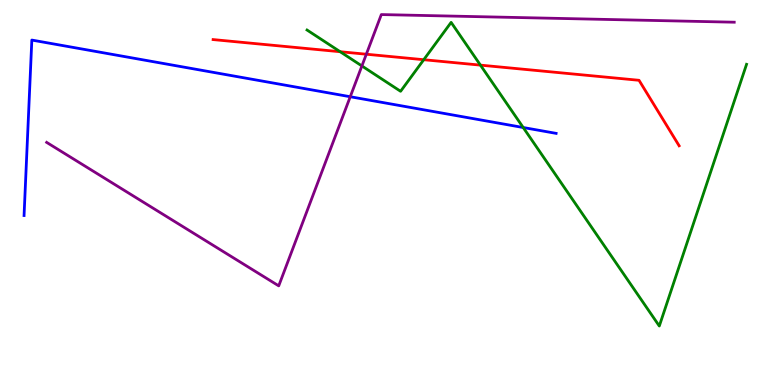[{'lines': ['blue', 'red'], 'intersections': []}, {'lines': ['green', 'red'], 'intersections': [{'x': 4.39, 'y': 8.66}, {'x': 5.47, 'y': 8.45}, {'x': 6.2, 'y': 8.31}]}, {'lines': ['purple', 'red'], 'intersections': [{'x': 4.73, 'y': 8.59}]}, {'lines': ['blue', 'green'], 'intersections': [{'x': 6.75, 'y': 6.69}]}, {'lines': ['blue', 'purple'], 'intersections': [{'x': 4.52, 'y': 7.49}]}, {'lines': ['green', 'purple'], 'intersections': [{'x': 4.67, 'y': 8.29}]}]